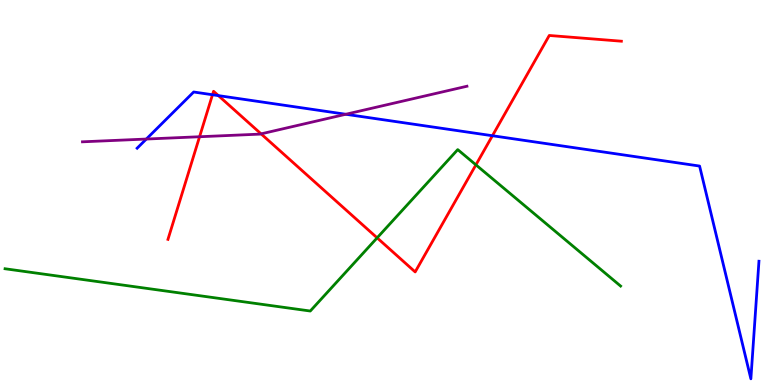[{'lines': ['blue', 'red'], 'intersections': [{'x': 2.74, 'y': 7.54}, {'x': 2.82, 'y': 7.52}, {'x': 6.35, 'y': 6.47}]}, {'lines': ['green', 'red'], 'intersections': [{'x': 4.87, 'y': 3.82}, {'x': 6.14, 'y': 5.72}]}, {'lines': ['purple', 'red'], 'intersections': [{'x': 2.58, 'y': 6.45}, {'x': 3.37, 'y': 6.52}]}, {'lines': ['blue', 'green'], 'intersections': []}, {'lines': ['blue', 'purple'], 'intersections': [{'x': 1.89, 'y': 6.39}, {'x': 4.46, 'y': 7.03}]}, {'lines': ['green', 'purple'], 'intersections': []}]